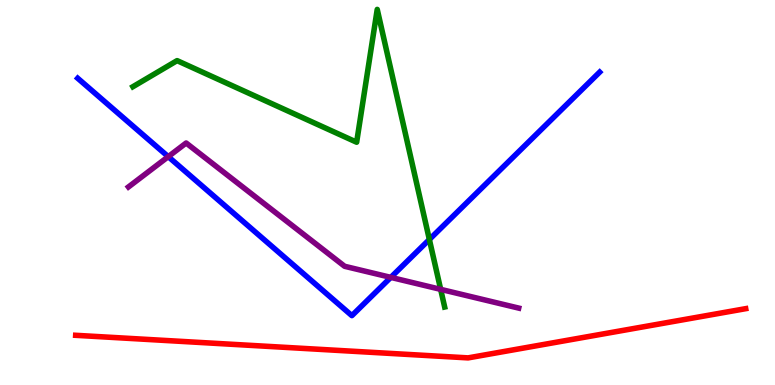[{'lines': ['blue', 'red'], 'intersections': []}, {'lines': ['green', 'red'], 'intersections': []}, {'lines': ['purple', 'red'], 'intersections': []}, {'lines': ['blue', 'green'], 'intersections': [{'x': 5.54, 'y': 3.78}]}, {'lines': ['blue', 'purple'], 'intersections': [{'x': 2.17, 'y': 5.93}, {'x': 5.04, 'y': 2.8}]}, {'lines': ['green', 'purple'], 'intersections': [{'x': 5.69, 'y': 2.48}]}]